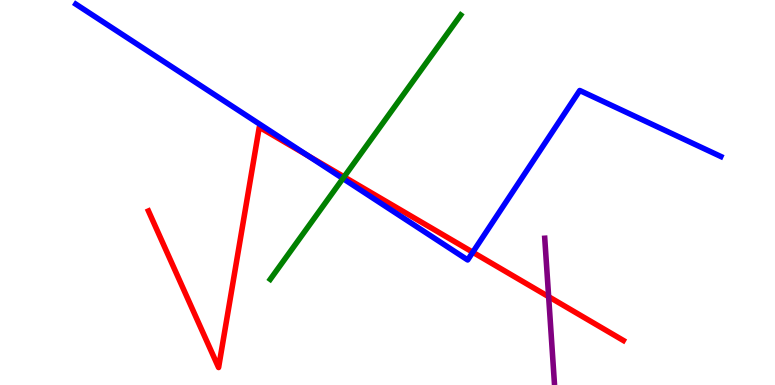[{'lines': ['blue', 'red'], 'intersections': [{'x': 3.97, 'y': 5.96}, {'x': 6.1, 'y': 3.45}]}, {'lines': ['green', 'red'], 'intersections': [{'x': 4.44, 'y': 5.41}]}, {'lines': ['purple', 'red'], 'intersections': [{'x': 7.08, 'y': 2.29}]}, {'lines': ['blue', 'green'], 'intersections': [{'x': 4.42, 'y': 5.36}]}, {'lines': ['blue', 'purple'], 'intersections': []}, {'lines': ['green', 'purple'], 'intersections': []}]